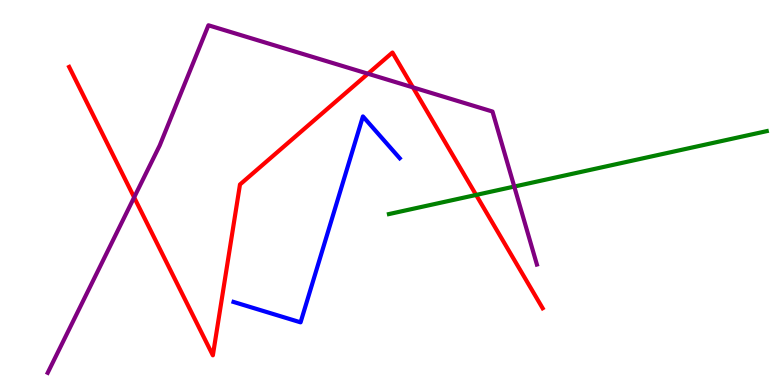[{'lines': ['blue', 'red'], 'intersections': []}, {'lines': ['green', 'red'], 'intersections': [{'x': 6.14, 'y': 4.94}]}, {'lines': ['purple', 'red'], 'intersections': [{'x': 1.73, 'y': 4.87}, {'x': 4.75, 'y': 8.09}, {'x': 5.33, 'y': 7.73}]}, {'lines': ['blue', 'green'], 'intersections': []}, {'lines': ['blue', 'purple'], 'intersections': []}, {'lines': ['green', 'purple'], 'intersections': [{'x': 6.64, 'y': 5.15}]}]